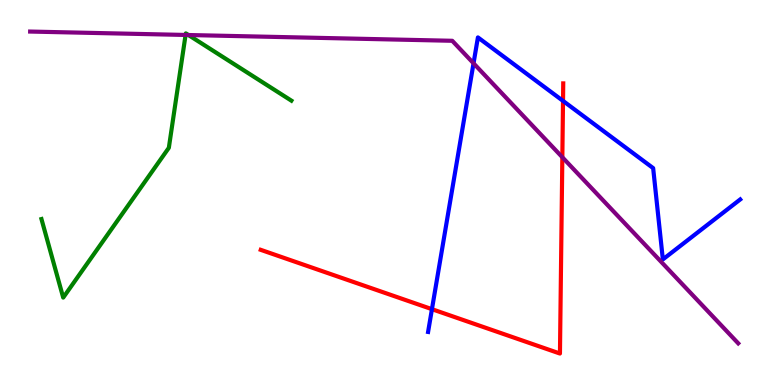[{'lines': ['blue', 'red'], 'intersections': [{'x': 5.57, 'y': 1.97}, {'x': 7.26, 'y': 7.38}]}, {'lines': ['green', 'red'], 'intersections': []}, {'lines': ['purple', 'red'], 'intersections': [{'x': 7.26, 'y': 5.92}]}, {'lines': ['blue', 'green'], 'intersections': []}, {'lines': ['blue', 'purple'], 'intersections': [{'x': 6.11, 'y': 8.36}]}, {'lines': ['green', 'purple'], 'intersections': [{'x': 2.39, 'y': 9.09}, {'x': 2.43, 'y': 9.09}]}]